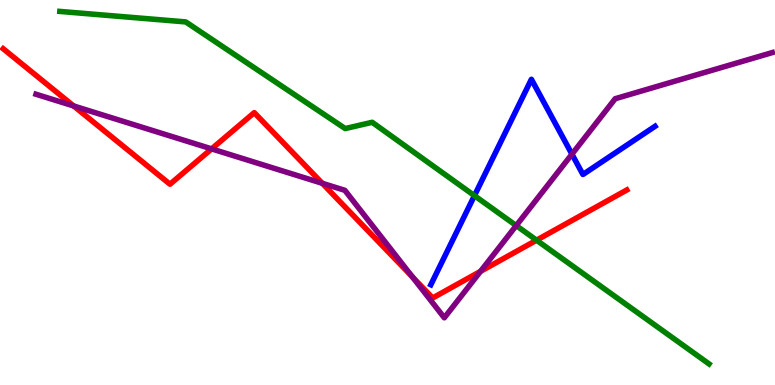[{'lines': ['blue', 'red'], 'intersections': []}, {'lines': ['green', 'red'], 'intersections': [{'x': 6.92, 'y': 3.76}]}, {'lines': ['purple', 'red'], 'intersections': [{'x': 0.95, 'y': 7.25}, {'x': 2.73, 'y': 6.13}, {'x': 4.16, 'y': 5.24}, {'x': 5.32, 'y': 2.81}, {'x': 6.2, 'y': 2.95}]}, {'lines': ['blue', 'green'], 'intersections': [{'x': 6.12, 'y': 4.92}]}, {'lines': ['blue', 'purple'], 'intersections': [{'x': 7.38, 'y': 6.0}]}, {'lines': ['green', 'purple'], 'intersections': [{'x': 6.66, 'y': 4.14}]}]